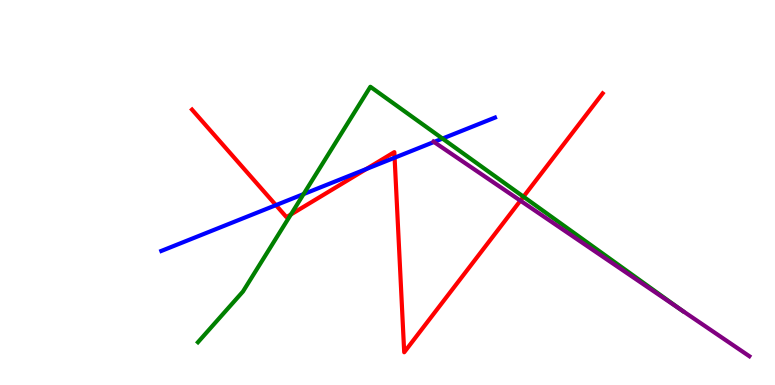[{'lines': ['blue', 'red'], 'intersections': [{'x': 3.56, 'y': 4.67}, {'x': 4.73, 'y': 5.61}, {'x': 5.09, 'y': 5.9}]}, {'lines': ['green', 'red'], 'intersections': [{'x': 3.75, 'y': 4.43}, {'x': 6.75, 'y': 4.89}]}, {'lines': ['purple', 'red'], 'intersections': [{'x': 6.71, 'y': 4.79}]}, {'lines': ['blue', 'green'], 'intersections': [{'x': 3.92, 'y': 4.96}, {'x': 5.71, 'y': 6.4}]}, {'lines': ['blue', 'purple'], 'intersections': [{'x': 5.6, 'y': 6.31}]}, {'lines': ['green', 'purple'], 'intersections': [{'x': 8.78, 'y': 1.96}]}]